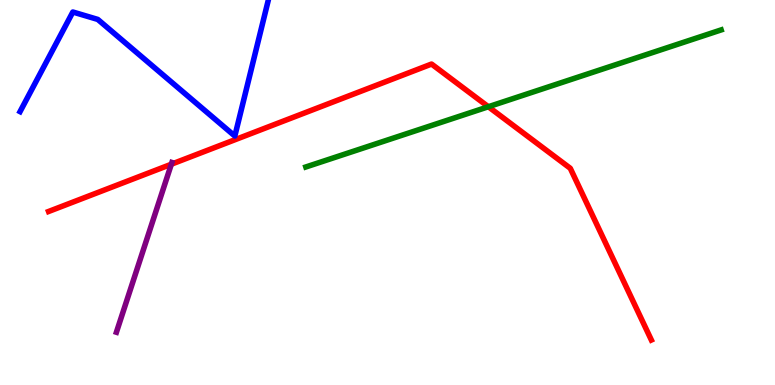[{'lines': ['blue', 'red'], 'intersections': []}, {'lines': ['green', 'red'], 'intersections': [{'x': 6.3, 'y': 7.23}]}, {'lines': ['purple', 'red'], 'intersections': [{'x': 2.21, 'y': 5.73}]}, {'lines': ['blue', 'green'], 'intersections': []}, {'lines': ['blue', 'purple'], 'intersections': []}, {'lines': ['green', 'purple'], 'intersections': []}]